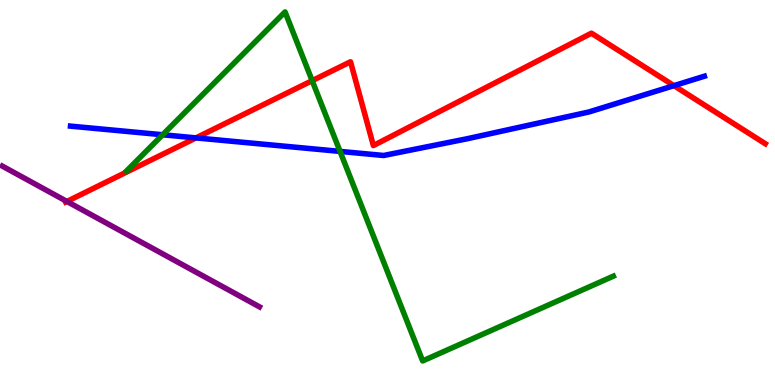[{'lines': ['blue', 'red'], 'intersections': [{'x': 2.53, 'y': 6.42}, {'x': 8.7, 'y': 7.78}]}, {'lines': ['green', 'red'], 'intersections': [{'x': 4.03, 'y': 7.9}]}, {'lines': ['purple', 'red'], 'intersections': [{'x': 0.863, 'y': 4.77}]}, {'lines': ['blue', 'green'], 'intersections': [{'x': 2.1, 'y': 6.5}, {'x': 4.39, 'y': 6.07}]}, {'lines': ['blue', 'purple'], 'intersections': []}, {'lines': ['green', 'purple'], 'intersections': []}]